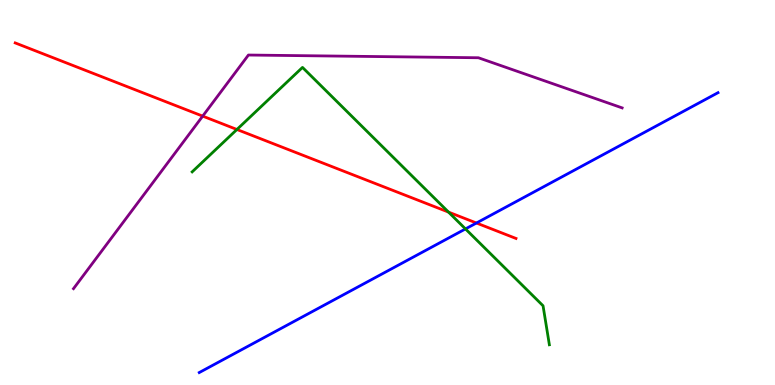[{'lines': ['blue', 'red'], 'intersections': [{'x': 6.15, 'y': 4.21}]}, {'lines': ['green', 'red'], 'intersections': [{'x': 3.06, 'y': 6.64}, {'x': 5.79, 'y': 4.49}]}, {'lines': ['purple', 'red'], 'intersections': [{'x': 2.62, 'y': 6.98}]}, {'lines': ['blue', 'green'], 'intersections': [{'x': 6.01, 'y': 4.05}]}, {'lines': ['blue', 'purple'], 'intersections': []}, {'lines': ['green', 'purple'], 'intersections': []}]